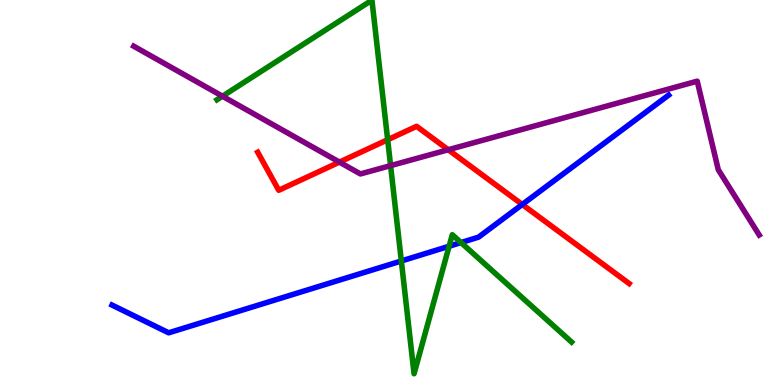[{'lines': ['blue', 'red'], 'intersections': [{'x': 6.74, 'y': 4.69}]}, {'lines': ['green', 'red'], 'intersections': [{'x': 5.0, 'y': 6.37}]}, {'lines': ['purple', 'red'], 'intersections': [{'x': 4.38, 'y': 5.79}, {'x': 5.78, 'y': 6.11}]}, {'lines': ['blue', 'green'], 'intersections': [{'x': 5.18, 'y': 3.22}, {'x': 5.8, 'y': 3.6}, {'x': 5.95, 'y': 3.7}]}, {'lines': ['blue', 'purple'], 'intersections': []}, {'lines': ['green', 'purple'], 'intersections': [{'x': 2.87, 'y': 7.5}, {'x': 5.04, 'y': 5.7}]}]